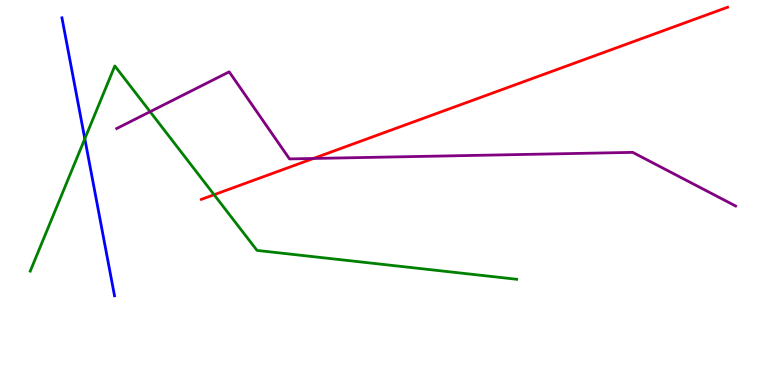[{'lines': ['blue', 'red'], 'intersections': []}, {'lines': ['green', 'red'], 'intersections': [{'x': 2.76, 'y': 4.94}]}, {'lines': ['purple', 'red'], 'intersections': [{'x': 4.04, 'y': 5.88}]}, {'lines': ['blue', 'green'], 'intersections': [{'x': 1.09, 'y': 6.4}]}, {'lines': ['blue', 'purple'], 'intersections': []}, {'lines': ['green', 'purple'], 'intersections': [{'x': 1.94, 'y': 7.1}]}]